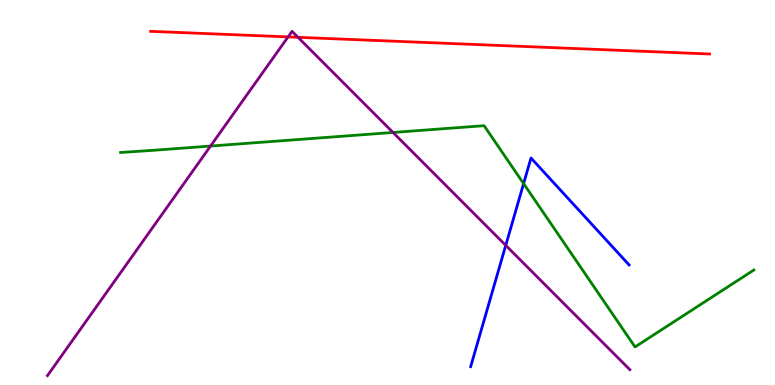[{'lines': ['blue', 'red'], 'intersections': []}, {'lines': ['green', 'red'], 'intersections': []}, {'lines': ['purple', 'red'], 'intersections': [{'x': 3.72, 'y': 9.04}, {'x': 3.85, 'y': 9.03}]}, {'lines': ['blue', 'green'], 'intersections': [{'x': 6.76, 'y': 5.23}]}, {'lines': ['blue', 'purple'], 'intersections': [{'x': 6.53, 'y': 3.63}]}, {'lines': ['green', 'purple'], 'intersections': [{'x': 2.72, 'y': 6.21}, {'x': 5.07, 'y': 6.56}]}]